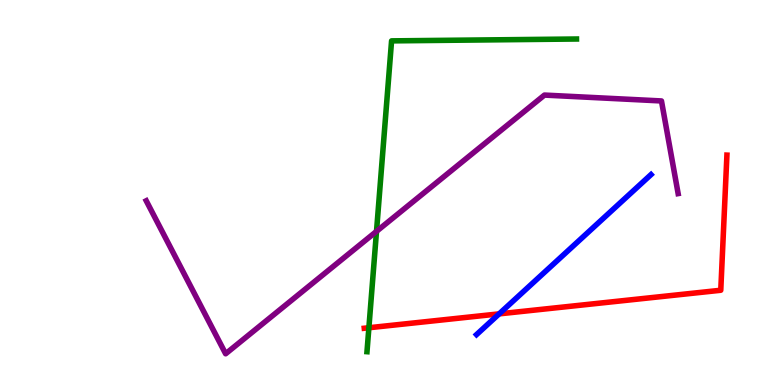[{'lines': ['blue', 'red'], 'intersections': [{'x': 6.44, 'y': 1.85}]}, {'lines': ['green', 'red'], 'intersections': [{'x': 4.76, 'y': 1.49}]}, {'lines': ['purple', 'red'], 'intersections': []}, {'lines': ['blue', 'green'], 'intersections': []}, {'lines': ['blue', 'purple'], 'intersections': []}, {'lines': ['green', 'purple'], 'intersections': [{'x': 4.86, 'y': 3.99}]}]